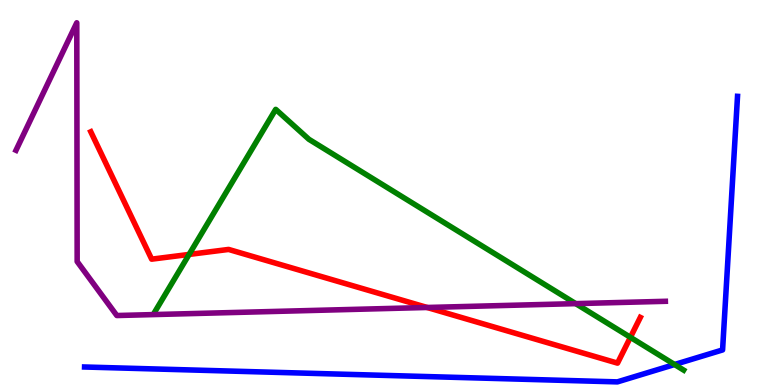[{'lines': ['blue', 'red'], 'intersections': []}, {'lines': ['green', 'red'], 'intersections': [{'x': 2.44, 'y': 3.39}, {'x': 8.13, 'y': 1.24}]}, {'lines': ['purple', 'red'], 'intersections': [{'x': 5.51, 'y': 2.01}]}, {'lines': ['blue', 'green'], 'intersections': [{'x': 8.7, 'y': 0.532}]}, {'lines': ['blue', 'purple'], 'intersections': []}, {'lines': ['green', 'purple'], 'intersections': [{'x': 7.43, 'y': 2.11}]}]